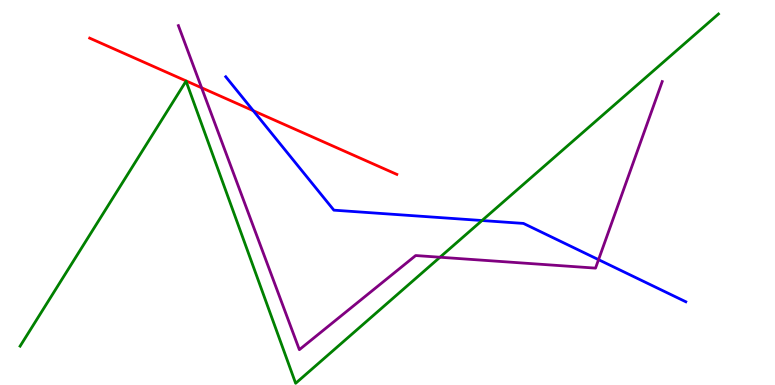[{'lines': ['blue', 'red'], 'intersections': [{'x': 3.27, 'y': 7.12}]}, {'lines': ['green', 'red'], 'intersections': []}, {'lines': ['purple', 'red'], 'intersections': [{'x': 2.6, 'y': 7.72}]}, {'lines': ['blue', 'green'], 'intersections': [{'x': 6.22, 'y': 4.27}]}, {'lines': ['blue', 'purple'], 'intersections': [{'x': 7.72, 'y': 3.26}]}, {'lines': ['green', 'purple'], 'intersections': [{'x': 5.68, 'y': 3.32}]}]